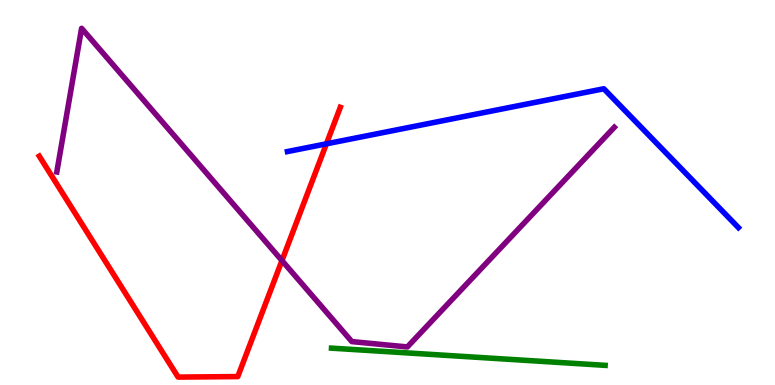[{'lines': ['blue', 'red'], 'intersections': [{'x': 4.21, 'y': 6.26}]}, {'lines': ['green', 'red'], 'intersections': []}, {'lines': ['purple', 'red'], 'intersections': [{'x': 3.64, 'y': 3.23}]}, {'lines': ['blue', 'green'], 'intersections': []}, {'lines': ['blue', 'purple'], 'intersections': []}, {'lines': ['green', 'purple'], 'intersections': []}]